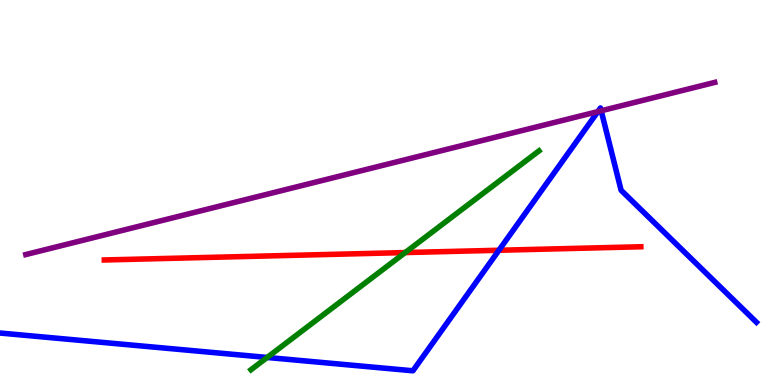[{'lines': ['blue', 'red'], 'intersections': [{'x': 6.44, 'y': 3.5}]}, {'lines': ['green', 'red'], 'intersections': [{'x': 5.23, 'y': 3.44}]}, {'lines': ['purple', 'red'], 'intersections': []}, {'lines': ['blue', 'green'], 'intersections': [{'x': 3.45, 'y': 0.715}]}, {'lines': ['blue', 'purple'], 'intersections': [{'x': 7.71, 'y': 7.1}, {'x': 7.76, 'y': 7.12}]}, {'lines': ['green', 'purple'], 'intersections': []}]